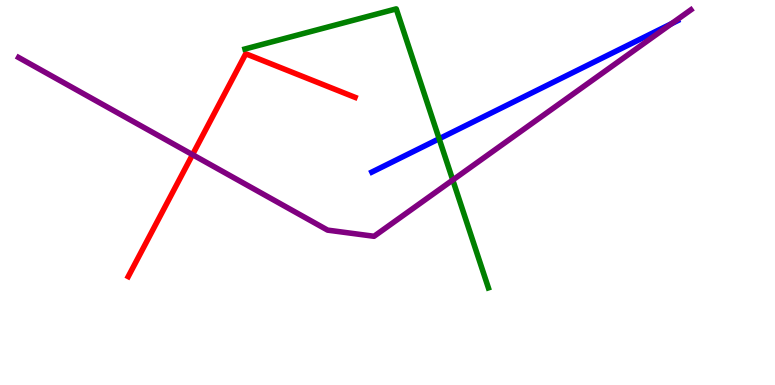[{'lines': ['blue', 'red'], 'intersections': []}, {'lines': ['green', 'red'], 'intersections': []}, {'lines': ['purple', 'red'], 'intersections': [{'x': 2.48, 'y': 5.98}]}, {'lines': ['blue', 'green'], 'intersections': [{'x': 5.67, 'y': 6.4}]}, {'lines': ['blue', 'purple'], 'intersections': [{'x': 8.66, 'y': 9.38}]}, {'lines': ['green', 'purple'], 'intersections': [{'x': 5.84, 'y': 5.32}]}]